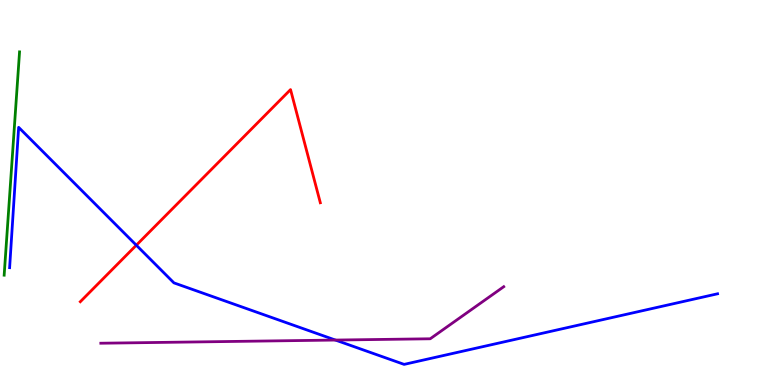[{'lines': ['blue', 'red'], 'intersections': [{'x': 1.76, 'y': 3.63}]}, {'lines': ['green', 'red'], 'intersections': []}, {'lines': ['purple', 'red'], 'intersections': []}, {'lines': ['blue', 'green'], 'intersections': []}, {'lines': ['blue', 'purple'], 'intersections': [{'x': 4.33, 'y': 1.17}]}, {'lines': ['green', 'purple'], 'intersections': []}]